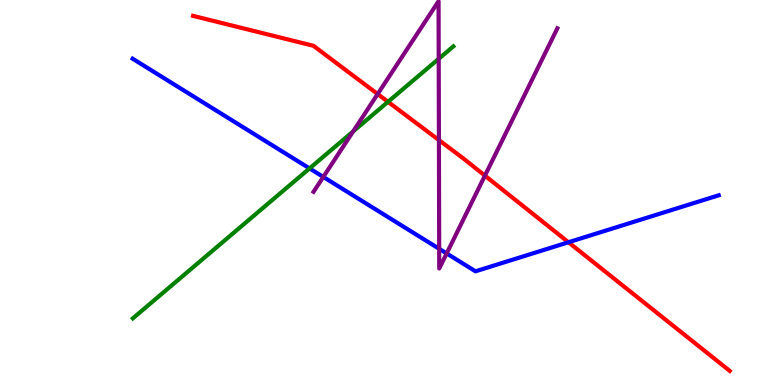[{'lines': ['blue', 'red'], 'intersections': [{'x': 7.33, 'y': 3.71}]}, {'lines': ['green', 'red'], 'intersections': [{'x': 5.01, 'y': 7.36}]}, {'lines': ['purple', 'red'], 'intersections': [{'x': 4.87, 'y': 7.56}, {'x': 5.66, 'y': 6.36}, {'x': 6.26, 'y': 5.44}]}, {'lines': ['blue', 'green'], 'intersections': [{'x': 3.99, 'y': 5.63}]}, {'lines': ['blue', 'purple'], 'intersections': [{'x': 4.17, 'y': 5.4}, {'x': 5.67, 'y': 3.54}, {'x': 5.76, 'y': 3.42}]}, {'lines': ['green', 'purple'], 'intersections': [{'x': 4.56, 'y': 6.59}, {'x': 5.66, 'y': 8.47}]}]